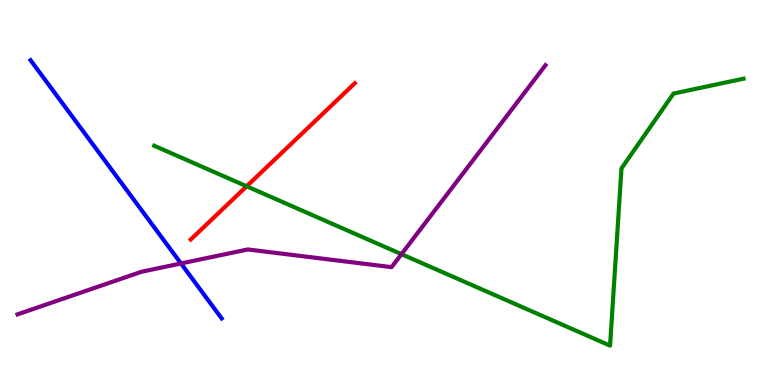[{'lines': ['blue', 'red'], 'intersections': []}, {'lines': ['green', 'red'], 'intersections': [{'x': 3.18, 'y': 5.16}]}, {'lines': ['purple', 'red'], 'intersections': []}, {'lines': ['blue', 'green'], 'intersections': []}, {'lines': ['blue', 'purple'], 'intersections': [{'x': 2.34, 'y': 3.16}]}, {'lines': ['green', 'purple'], 'intersections': [{'x': 5.18, 'y': 3.4}]}]